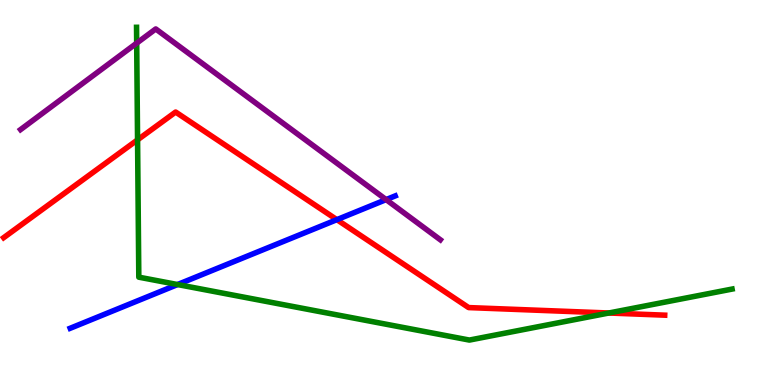[{'lines': ['blue', 'red'], 'intersections': [{'x': 4.35, 'y': 4.29}]}, {'lines': ['green', 'red'], 'intersections': [{'x': 1.77, 'y': 6.37}, {'x': 7.86, 'y': 1.87}]}, {'lines': ['purple', 'red'], 'intersections': []}, {'lines': ['blue', 'green'], 'intersections': [{'x': 2.29, 'y': 2.61}]}, {'lines': ['blue', 'purple'], 'intersections': [{'x': 4.98, 'y': 4.82}]}, {'lines': ['green', 'purple'], 'intersections': [{'x': 1.76, 'y': 8.88}]}]